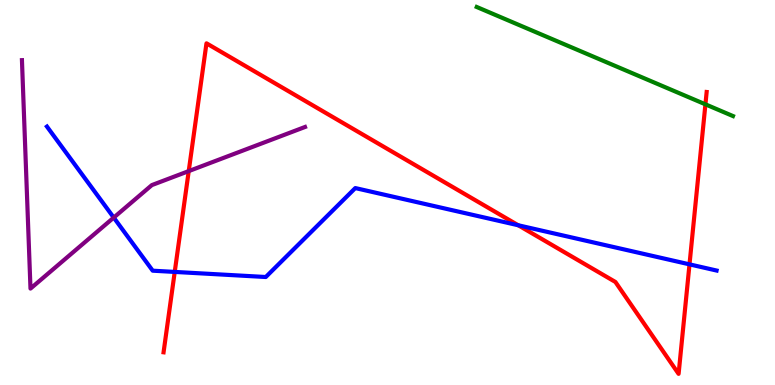[{'lines': ['blue', 'red'], 'intersections': [{'x': 2.25, 'y': 2.94}, {'x': 6.69, 'y': 4.15}, {'x': 8.9, 'y': 3.13}]}, {'lines': ['green', 'red'], 'intersections': [{'x': 9.1, 'y': 7.29}]}, {'lines': ['purple', 'red'], 'intersections': [{'x': 2.44, 'y': 5.56}]}, {'lines': ['blue', 'green'], 'intersections': []}, {'lines': ['blue', 'purple'], 'intersections': [{'x': 1.47, 'y': 4.35}]}, {'lines': ['green', 'purple'], 'intersections': []}]